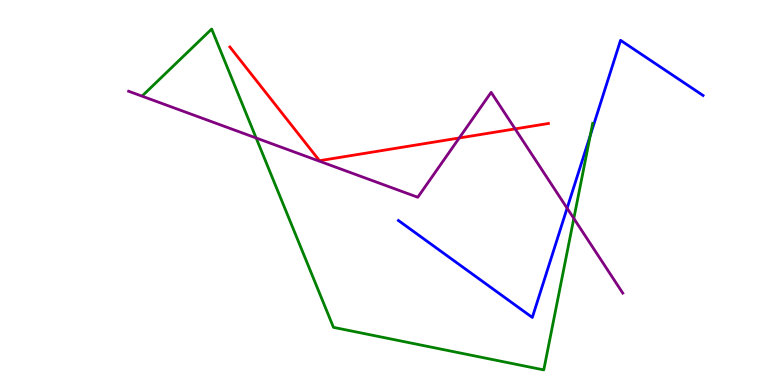[{'lines': ['blue', 'red'], 'intersections': []}, {'lines': ['green', 'red'], 'intersections': []}, {'lines': ['purple', 'red'], 'intersections': [{'x': 5.93, 'y': 6.42}, {'x': 6.65, 'y': 6.65}]}, {'lines': ['blue', 'green'], 'intersections': [{'x': 7.62, 'y': 6.49}]}, {'lines': ['blue', 'purple'], 'intersections': [{'x': 7.32, 'y': 4.59}]}, {'lines': ['green', 'purple'], 'intersections': [{'x': 3.31, 'y': 6.42}, {'x': 7.4, 'y': 4.33}]}]